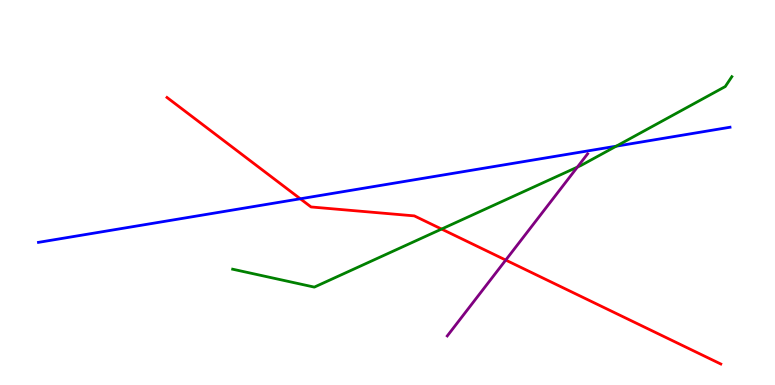[{'lines': ['blue', 'red'], 'intersections': [{'x': 3.87, 'y': 4.84}]}, {'lines': ['green', 'red'], 'intersections': [{'x': 5.7, 'y': 4.05}]}, {'lines': ['purple', 'red'], 'intersections': [{'x': 6.53, 'y': 3.24}]}, {'lines': ['blue', 'green'], 'intersections': [{'x': 7.95, 'y': 6.2}]}, {'lines': ['blue', 'purple'], 'intersections': []}, {'lines': ['green', 'purple'], 'intersections': [{'x': 7.45, 'y': 5.66}]}]